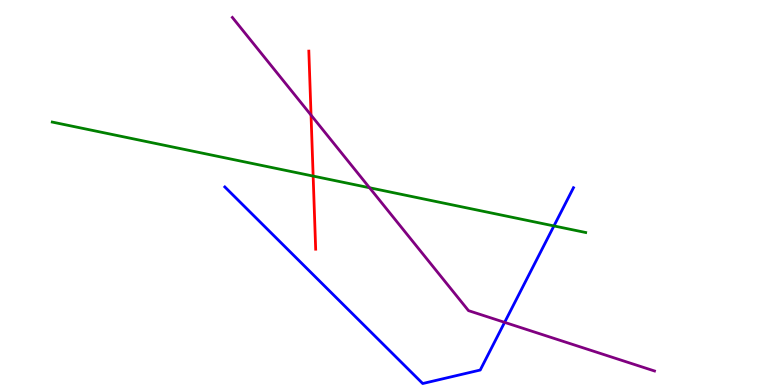[{'lines': ['blue', 'red'], 'intersections': []}, {'lines': ['green', 'red'], 'intersections': [{'x': 4.04, 'y': 5.43}]}, {'lines': ['purple', 'red'], 'intersections': [{'x': 4.01, 'y': 7.01}]}, {'lines': ['blue', 'green'], 'intersections': [{'x': 7.15, 'y': 4.13}]}, {'lines': ['blue', 'purple'], 'intersections': [{'x': 6.51, 'y': 1.63}]}, {'lines': ['green', 'purple'], 'intersections': [{'x': 4.77, 'y': 5.12}]}]